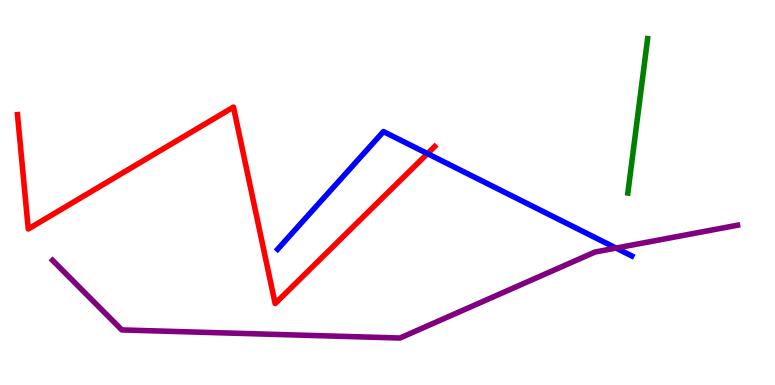[{'lines': ['blue', 'red'], 'intersections': [{'x': 5.52, 'y': 6.01}]}, {'lines': ['green', 'red'], 'intersections': []}, {'lines': ['purple', 'red'], 'intersections': []}, {'lines': ['blue', 'green'], 'intersections': []}, {'lines': ['blue', 'purple'], 'intersections': [{'x': 7.95, 'y': 3.56}]}, {'lines': ['green', 'purple'], 'intersections': []}]